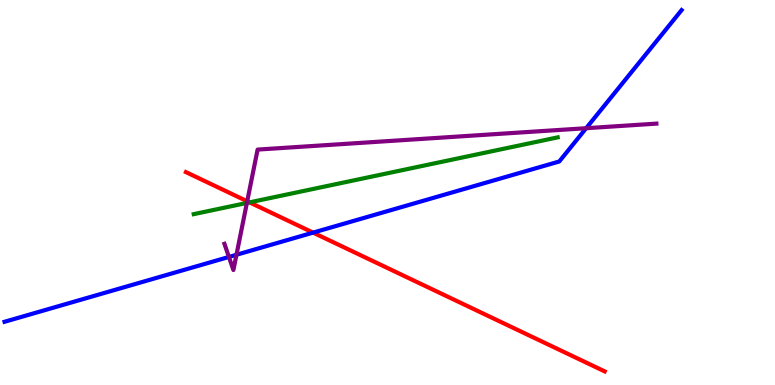[{'lines': ['blue', 'red'], 'intersections': [{'x': 4.04, 'y': 3.96}]}, {'lines': ['green', 'red'], 'intersections': [{'x': 3.22, 'y': 4.74}]}, {'lines': ['purple', 'red'], 'intersections': [{'x': 3.19, 'y': 4.77}]}, {'lines': ['blue', 'green'], 'intersections': []}, {'lines': ['blue', 'purple'], 'intersections': [{'x': 2.95, 'y': 3.33}, {'x': 3.05, 'y': 3.38}, {'x': 7.56, 'y': 6.67}]}, {'lines': ['green', 'purple'], 'intersections': [{'x': 3.19, 'y': 4.73}]}]